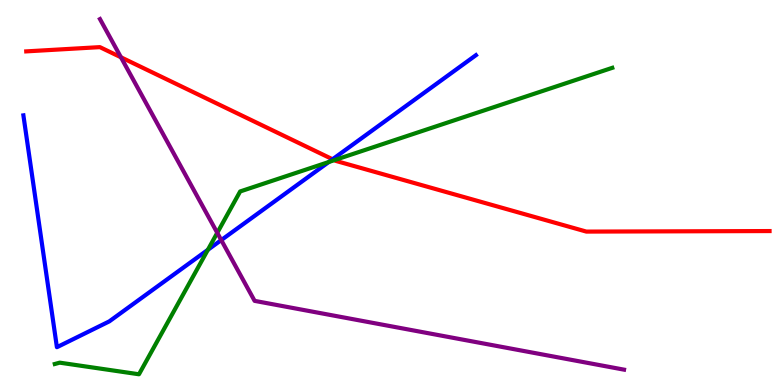[{'lines': ['blue', 'red'], 'intersections': [{'x': 4.29, 'y': 5.86}]}, {'lines': ['green', 'red'], 'intersections': [{'x': 4.31, 'y': 5.84}]}, {'lines': ['purple', 'red'], 'intersections': [{'x': 1.56, 'y': 8.51}]}, {'lines': ['blue', 'green'], 'intersections': [{'x': 2.68, 'y': 3.51}, {'x': 4.24, 'y': 5.79}]}, {'lines': ['blue', 'purple'], 'intersections': [{'x': 2.85, 'y': 3.76}]}, {'lines': ['green', 'purple'], 'intersections': [{'x': 2.8, 'y': 3.95}]}]